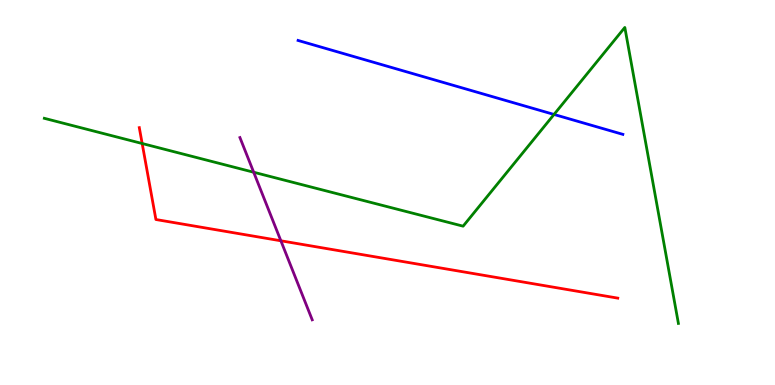[{'lines': ['blue', 'red'], 'intersections': []}, {'lines': ['green', 'red'], 'intersections': [{'x': 1.83, 'y': 6.27}]}, {'lines': ['purple', 'red'], 'intersections': [{'x': 3.62, 'y': 3.75}]}, {'lines': ['blue', 'green'], 'intersections': [{'x': 7.15, 'y': 7.03}]}, {'lines': ['blue', 'purple'], 'intersections': []}, {'lines': ['green', 'purple'], 'intersections': [{'x': 3.27, 'y': 5.53}]}]